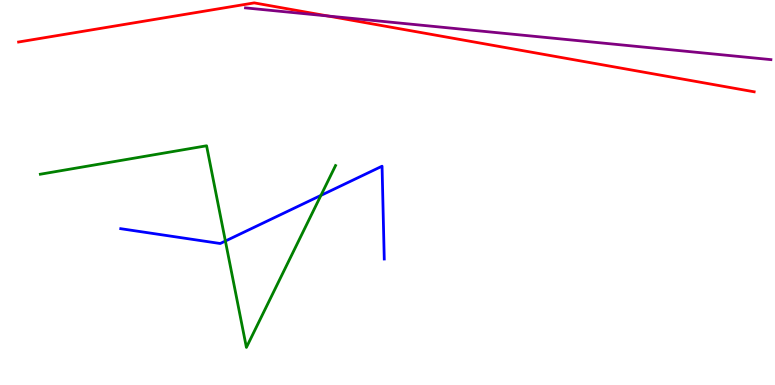[{'lines': ['blue', 'red'], 'intersections': []}, {'lines': ['green', 'red'], 'intersections': []}, {'lines': ['purple', 'red'], 'intersections': [{'x': 4.23, 'y': 9.58}]}, {'lines': ['blue', 'green'], 'intersections': [{'x': 2.91, 'y': 3.74}, {'x': 4.14, 'y': 4.92}]}, {'lines': ['blue', 'purple'], 'intersections': []}, {'lines': ['green', 'purple'], 'intersections': []}]